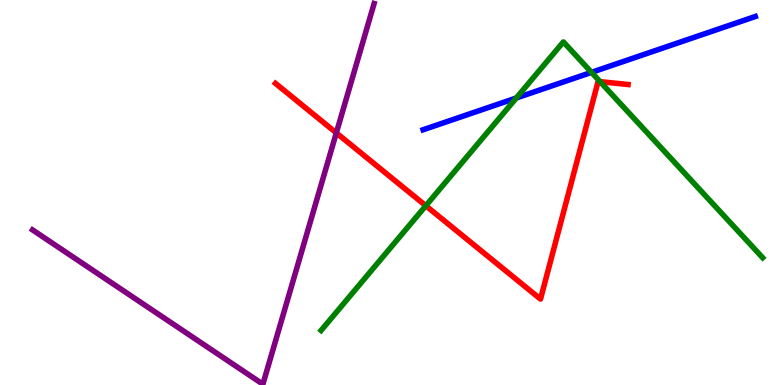[{'lines': ['blue', 'red'], 'intersections': []}, {'lines': ['green', 'red'], 'intersections': [{'x': 5.49, 'y': 4.66}, {'x': 7.74, 'y': 7.88}]}, {'lines': ['purple', 'red'], 'intersections': [{'x': 4.34, 'y': 6.55}]}, {'lines': ['blue', 'green'], 'intersections': [{'x': 6.66, 'y': 7.45}, {'x': 7.63, 'y': 8.12}]}, {'lines': ['blue', 'purple'], 'intersections': []}, {'lines': ['green', 'purple'], 'intersections': []}]